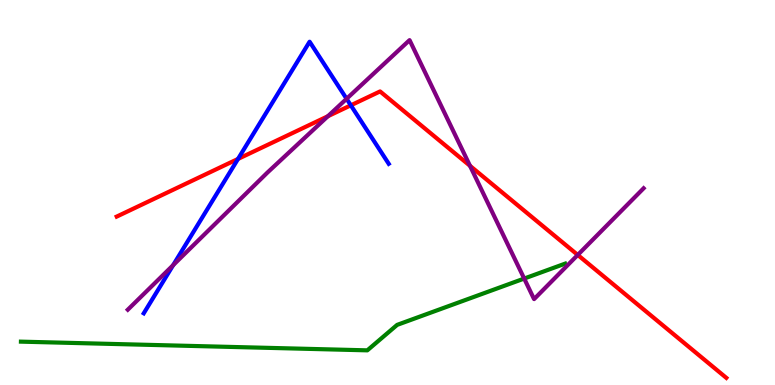[{'lines': ['blue', 'red'], 'intersections': [{'x': 3.07, 'y': 5.87}, {'x': 4.53, 'y': 7.26}]}, {'lines': ['green', 'red'], 'intersections': []}, {'lines': ['purple', 'red'], 'intersections': [{'x': 4.23, 'y': 6.98}, {'x': 6.06, 'y': 5.69}, {'x': 7.45, 'y': 3.38}]}, {'lines': ['blue', 'green'], 'intersections': []}, {'lines': ['blue', 'purple'], 'intersections': [{'x': 2.23, 'y': 3.11}, {'x': 4.47, 'y': 7.43}]}, {'lines': ['green', 'purple'], 'intersections': [{'x': 6.76, 'y': 2.76}]}]